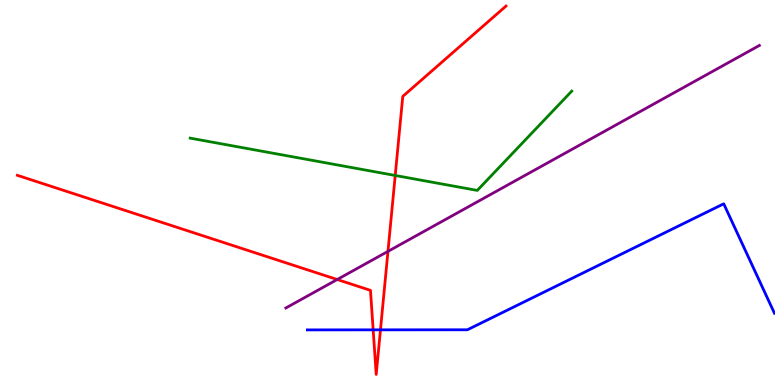[{'lines': ['blue', 'red'], 'intersections': [{'x': 4.82, 'y': 1.43}, {'x': 4.91, 'y': 1.43}]}, {'lines': ['green', 'red'], 'intersections': [{'x': 5.1, 'y': 5.44}]}, {'lines': ['purple', 'red'], 'intersections': [{'x': 4.35, 'y': 2.74}, {'x': 5.01, 'y': 3.47}]}, {'lines': ['blue', 'green'], 'intersections': []}, {'lines': ['blue', 'purple'], 'intersections': []}, {'lines': ['green', 'purple'], 'intersections': []}]